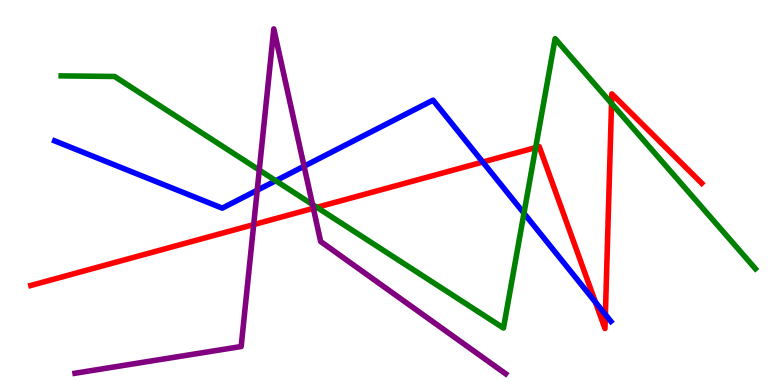[{'lines': ['blue', 'red'], 'intersections': [{'x': 6.23, 'y': 5.79}, {'x': 7.68, 'y': 2.15}, {'x': 7.81, 'y': 1.83}]}, {'lines': ['green', 'red'], 'intersections': [{'x': 4.09, 'y': 4.61}, {'x': 6.91, 'y': 6.17}, {'x': 7.89, 'y': 7.31}]}, {'lines': ['purple', 'red'], 'intersections': [{'x': 3.27, 'y': 4.17}, {'x': 4.04, 'y': 4.59}]}, {'lines': ['blue', 'green'], 'intersections': [{'x': 3.56, 'y': 5.31}, {'x': 6.76, 'y': 4.46}]}, {'lines': ['blue', 'purple'], 'intersections': [{'x': 3.32, 'y': 5.06}, {'x': 3.92, 'y': 5.68}]}, {'lines': ['green', 'purple'], 'intersections': [{'x': 3.35, 'y': 5.58}, {'x': 4.03, 'y': 4.69}]}]